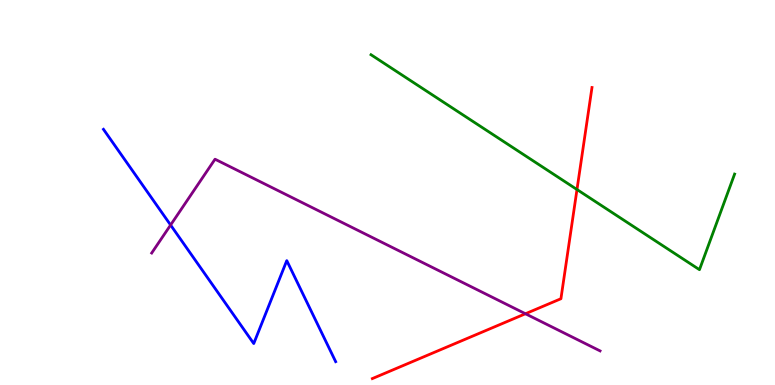[{'lines': ['blue', 'red'], 'intersections': []}, {'lines': ['green', 'red'], 'intersections': [{'x': 7.44, 'y': 5.08}]}, {'lines': ['purple', 'red'], 'intersections': [{'x': 6.78, 'y': 1.85}]}, {'lines': ['blue', 'green'], 'intersections': []}, {'lines': ['blue', 'purple'], 'intersections': [{'x': 2.2, 'y': 4.16}]}, {'lines': ['green', 'purple'], 'intersections': []}]